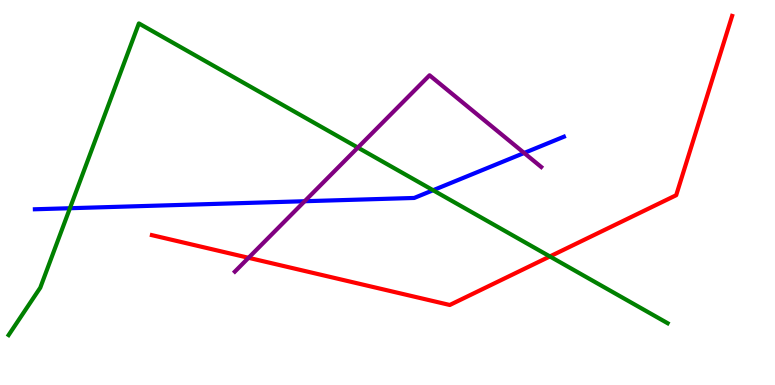[{'lines': ['blue', 'red'], 'intersections': []}, {'lines': ['green', 'red'], 'intersections': [{'x': 7.1, 'y': 3.34}]}, {'lines': ['purple', 'red'], 'intersections': [{'x': 3.21, 'y': 3.3}]}, {'lines': ['blue', 'green'], 'intersections': [{'x': 0.902, 'y': 4.59}, {'x': 5.59, 'y': 5.06}]}, {'lines': ['blue', 'purple'], 'intersections': [{'x': 3.93, 'y': 4.77}, {'x': 6.76, 'y': 6.03}]}, {'lines': ['green', 'purple'], 'intersections': [{'x': 4.62, 'y': 6.17}]}]